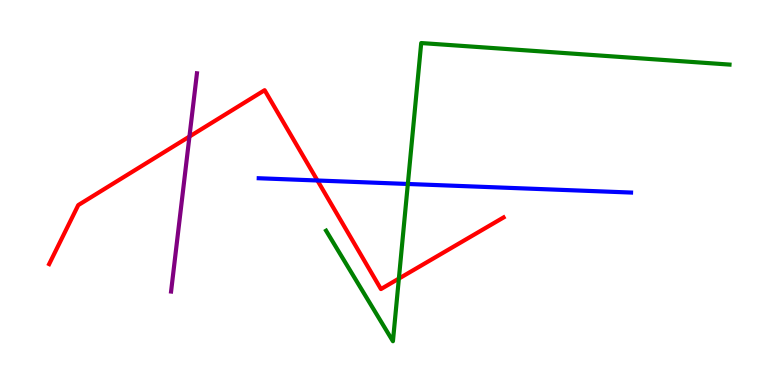[{'lines': ['blue', 'red'], 'intersections': [{'x': 4.1, 'y': 5.31}]}, {'lines': ['green', 'red'], 'intersections': [{'x': 5.15, 'y': 2.76}]}, {'lines': ['purple', 'red'], 'intersections': [{'x': 2.44, 'y': 6.45}]}, {'lines': ['blue', 'green'], 'intersections': [{'x': 5.26, 'y': 5.22}]}, {'lines': ['blue', 'purple'], 'intersections': []}, {'lines': ['green', 'purple'], 'intersections': []}]